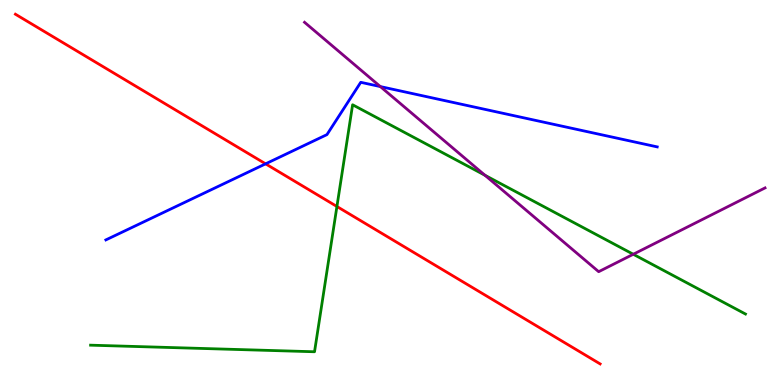[{'lines': ['blue', 'red'], 'intersections': [{'x': 3.43, 'y': 5.74}]}, {'lines': ['green', 'red'], 'intersections': [{'x': 4.35, 'y': 4.64}]}, {'lines': ['purple', 'red'], 'intersections': []}, {'lines': ['blue', 'green'], 'intersections': []}, {'lines': ['blue', 'purple'], 'intersections': [{'x': 4.91, 'y': 7.75}]}, {'lines': ['green', 'purple'], 'intersections': [{'x': 6.26, 'y': 5.45}, {'x': 8.17, 'y': 3.4}]}]